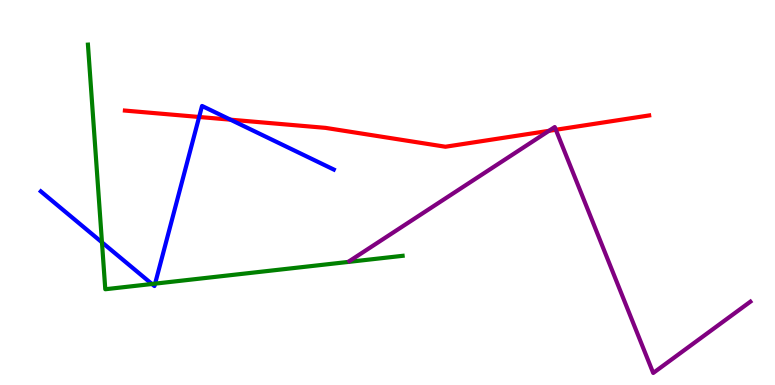[{'lines': ['blue', 'red'], 'intersections': [{'x': 2.57, 'y': 6.96}, {'x': 2.97, 'y': 6.89}]}, {'lines': ['green', 'red'], 'intersections': []}, {'lines': ['purple', 'red'], 'intersections': [{'x': 7.08, 'y': 6.6}, {'x': 7.17, 'y': 6.63}]}, {'lines': ['blue', 'green'], 'intersections': [{'x': 1.32, 'y': 3.71}, {'x': 1.96, 'y': 2.62}, {'x': 2.0, 'y': 2.63}]}, {'lines': ['blue', 'purple'], 'intersections': []}, {'lines': ['green', 'purple'], 'intersections': []}]